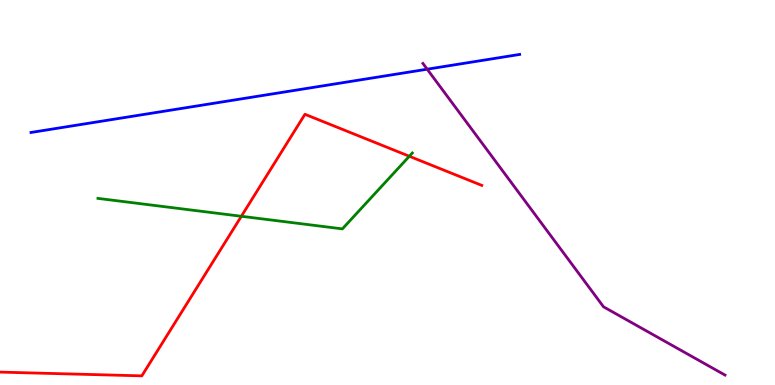[{'lines': ['blue', 'red'], 'intersections': []}, {'lines': ['green', 'red'], 'intersections': [{'x': 3.11, 'y': 4.38}, {'x': 5.28, 'y': 5.94}]}, {'lines': ['purple', 'red'], 'intersections': []}, {'lines': ['blue', 'green'], 'intersections': []}, {'lines': ['blue', 'purple'], 'intersections': [{'x': 5.51, 'y': 8.2}]}, {'lines': ['green', 'purple'], 'intersections': []}]